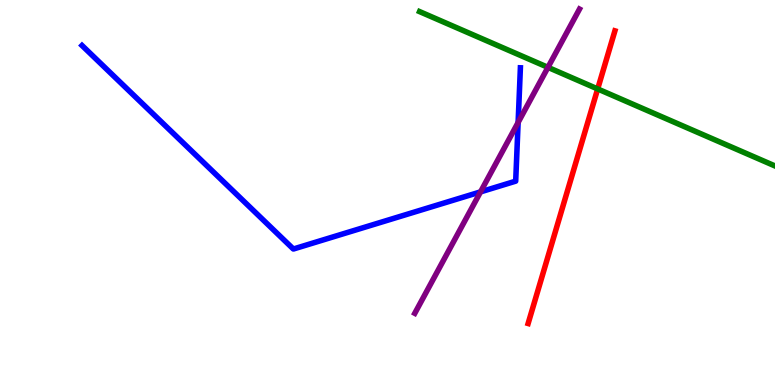[{'lines': ['blue', 'red'], 'intersections': []}, {'lines': ['green', 'red'], 'intersections': [{'x': 7.71, 'y': 7.69}]}, {'lines': ['purple', 'red'], 'intersections': []}, {'lines': ['blue', 'green'], 'intersections': []}, {'lines': ['blue', 'purple'], 'intersections': [{'x': 6.2, 'y': 5.02}, {'x': 6.69, 'y': 6.82}]}, {'lines': ['green', 'purple'], 'intersections': [{'x': 7.07, 'y': 8.25}]}]